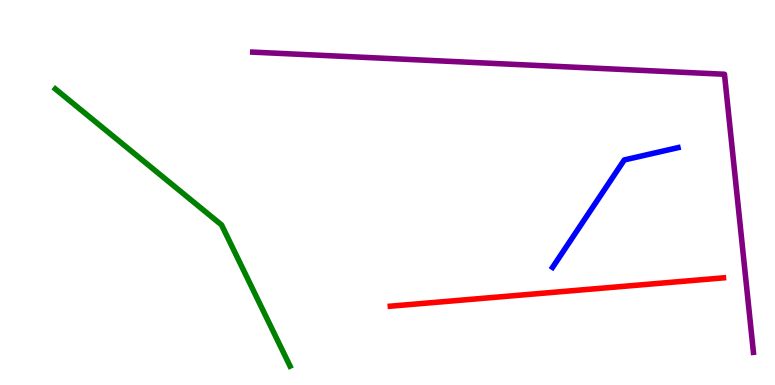[{'lines': ['blue', 'red'], 'intersections': []}, {'lines': ['green', 'red'], 'intersections': []}, {'lines': ['purple', 'red'], 'intersections': []}, {'lines': ['blue', 'green'], 'intersections': []}, {'lines': ['blue', 'purple'], 'intersections': []}, {'lines': ['green', 'purple'], 'intersections': []}]